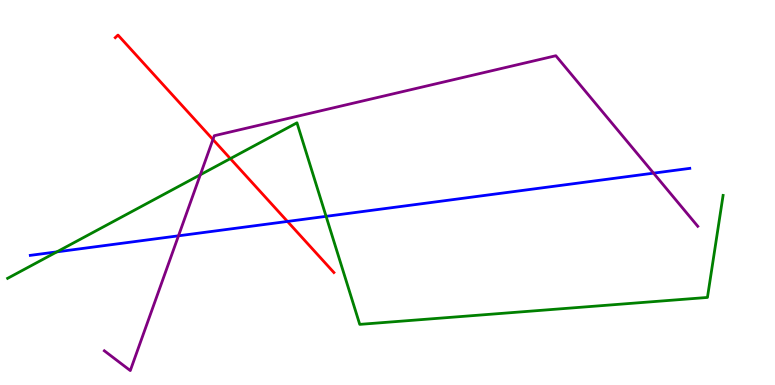[{'lines': ['blue', 'red'], 'intersections': [{'x': 3.71, 'y': 4.25}]}, {'lines': ['green', 'red'], 'intersections': [{'x': 2.97, 'y': 5.88}]}, {'lines': ['purple', 'red'], 'intersections': [{'x': 2.75, 'y': 6.38}]}, {'lines': ['blue', 'green'], 'intersections': [{'x': 0.734, 'y': 3.46}, {'x': 4.21, 'y': 4.38}]}, {'lines': ['blue', 'purple'], 'intersections': [{'x': 2.3, 'y': 3.87}, {'x': 8.43, 'y': 5.5}]}, {'lines': ['green', 'purple'], 'intersections': [{'x': 2.58, 'y': 5.46}]}]